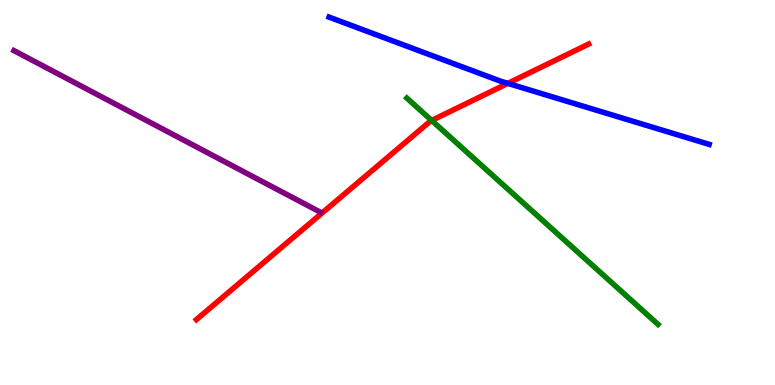[{'lines': ['blue', 'red'], 'intersections': [{'x': 6.55, 'y': 7.83}]}, {'lines': ['green', 'red'], 'intersections': [{'x': 5.57, 'y': 6.87}]}, {'lines': ['purple', 'red'], 'intersections': []}, {'lines': ['blue', 'green'], 'intersections': []}, {'lines': ['blue', 'purple'], 'intersections': []}, {'lines': ['green', 'purple'], 'intersections': []}]